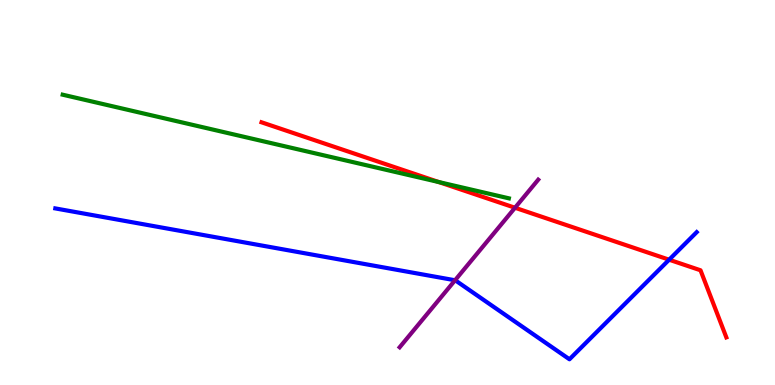[{'lines': ['blue', 'red'], 'intersections': [{'x': 8.63, 'y': 3.25}]}, {'lines': ['green', 'red'], 'intersections': [{'x': 5.66, 'y': 5.27}]}, {'lines': ['purple', 'red'], 'intersections': [{'x': 6.65, 'y': 4.6}]}, {'lines': ['blue', 'green'], 'intersections': []}, {'lines': ['blue', 'purple'], 'intersections': [{'x': 5.87, 'y': 2.72}]}, {'lines': ['green', 'purple'], 'intersections': []}]